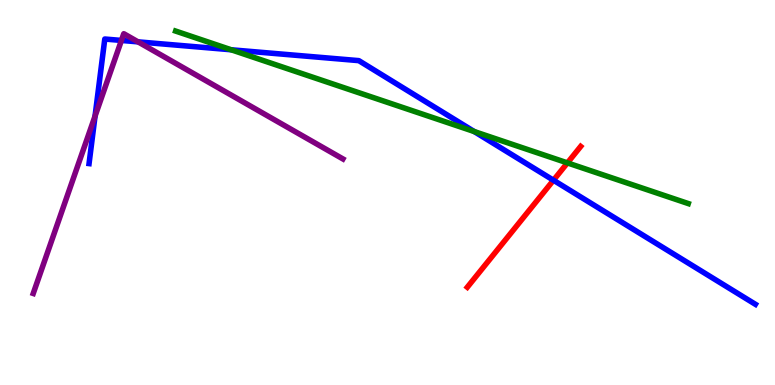[{'lines': ['blue', 'red'], 'intersections': [{'x': 7.14, 'y': 5.32}]}, {'lines': ['green', 'red'], 'intersections': [{'x': 7.32, 'y': 5.77}]}, {'lines': ['purple', 'red'], 'intersections': []}, {'lines': ['blue', 'green'], 'intersections': [{'x': 2.98, 'y': 8.71}, {'x': 6.12, 'y': 6.58}]}, {'lines': ['blue', 'purple'], 'intersections': [{'x': 1.23, 'y': 6.98}, {'x': 1.57, 'y': 8.95}, {'x': 1.78, 'y': 8.91}]}, {'lines': ['green', 'purple'], 'intersections': []}]